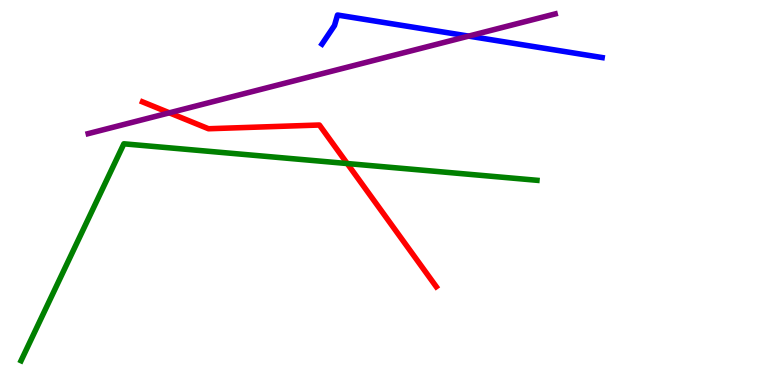[{'lines': ['blue', 'red'], 'intersections': []}, {'lines': ['green', 'red'], 'intersections': [{'x': 4.48, 'y': 5.75}]}, {'lines': ['purple', 'red'], 'intersections': [{'x': 2.19, 'y': 7.07}]}, {'lines': ['blue', 'green'], 'intersections': []}, {'lines': ['blue', 'purple'], 'intersections': [{'x': 6.05, 'y': 9.06}]}, {'lines': ['green', 'purple'], 'intersections': []}]